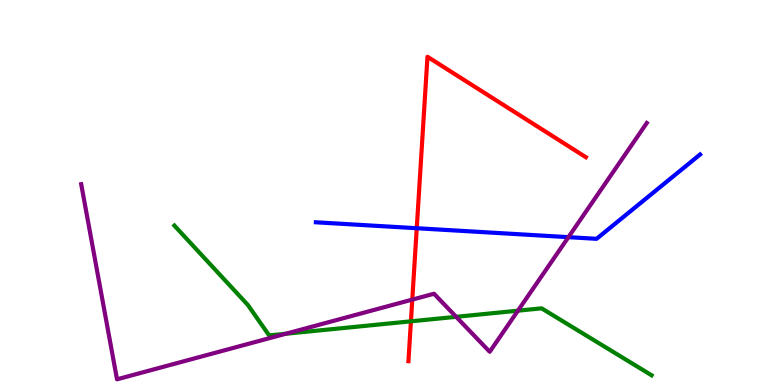[{'lines': ['blue', 'red'], 'intersections': [{'x': 5.38, 'y': 4.07}]}, {'lines': ['green', 'red'], 'intersections': [{'x': 5.3, 'y': 1.65}]}, {'lines': ['purple', 'red'], 'intersections': [{'x': 5.32, 'y': 2.22}]}, {'lines': ['blue', 'green'], 'intersections': []}, {'lines': ['blue', 'purple'], 'intersections': [{'x': 7.33, 'y': 3.84}]}, {'lines': ['green', 'purple'], 'intersections': [{'x': 3.69, 'y': 1.33}, {'x': 5.89, 'y': 1.77}, {'x': 6.68, 'y': 1.93}]}]